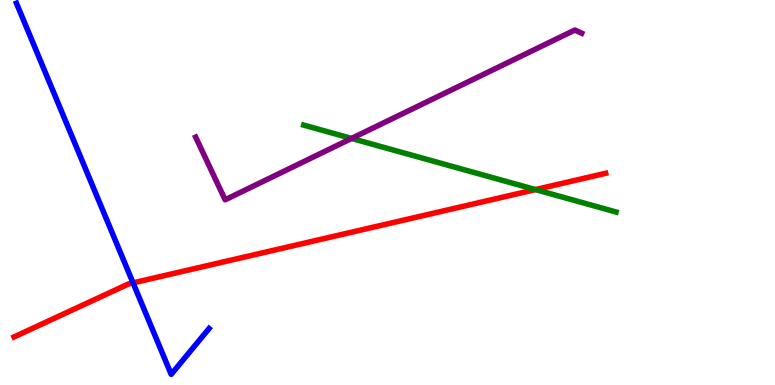[{'lines': ['blue', 'red'], 'intersections': [{'x': 1.72, 'y': 2.65}]}, {'lines': ['green', 'red'], 'intersections': [{'x': 6.91, 'y': 5.08}]}, {'lines': ['purple', 'red'], 'intersections': []}, {'lines': ['blue', 'green'], 'intersections': []}, {'lines': ['blue', 'purple'], 'intersections': []}, {'lines': ['green', 'purple'], 'intersections': [{'x': 4.54, 'y': 6.4}]}]